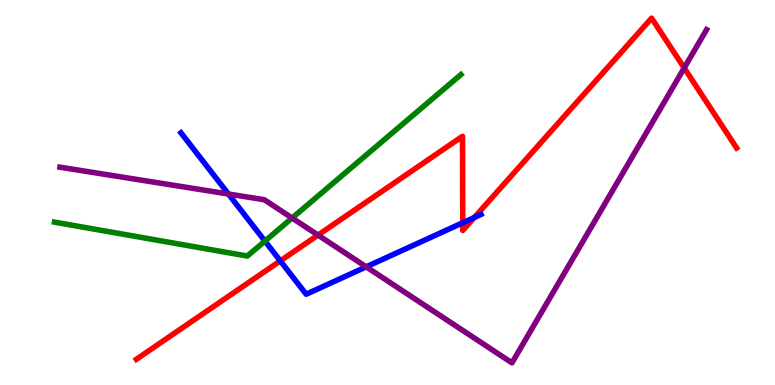[{'lines': ['blue', 'red'], 'intersections': [{'x': 3.62, 'y': 3.22}, {'x': 5.97, 'y': 4.21}, {'x': 6.12, 'y': 4.35}]}, {'lines': ['green', 'red'], 'intersections': []}, {'lines': ['purple', 'red'], 'intersections': [{'x': 4.1, 'y': 3.89}, {'x': 8.83, 'y': 8.23}]}, {'lines': ['blue', 'green'], 'intersections': [{'x': 3.42, 'y': 3.74}]}, {'lines': ['blue', 'purple'], 'intersections': [{'x': 2.95, 'y': 4.96}, {'x': 4.73, 'y': 3.07}]}, {'lines': ['green', 'purple'], 'intersections': [{'x': 3.77, 'y': 4.34}]}]